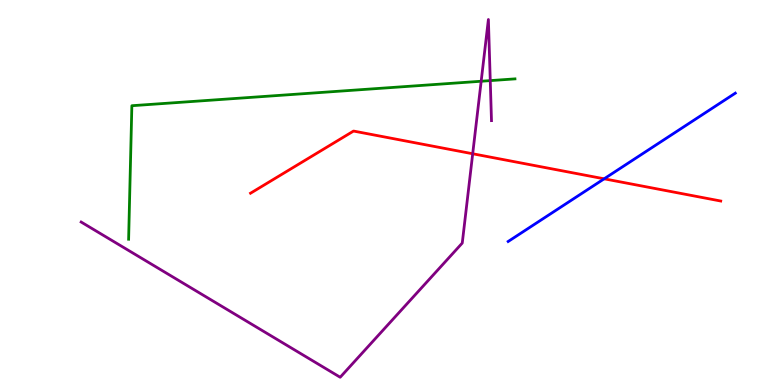[{'lines': ['blue', 'red'], 'intersections': [{'x': 7.8, 'y': 5.36}]}, {'lines': ['green', 'red'], 'intersections': []}, {'lines': ['purple', 'red'], 'intersections': [{'x': 6.1, 'y': 6.01}]}, {'lines': ['blue', 'green'], 'intersections': []}, {'lines': ['blue', 'purple'], 'intersections': []}, {'lines': ['green', 'purple'], 'intersections': [{'x': 6.21, 'y': 7.89}, {'x': 6.33, 'y': 7.91}]}]